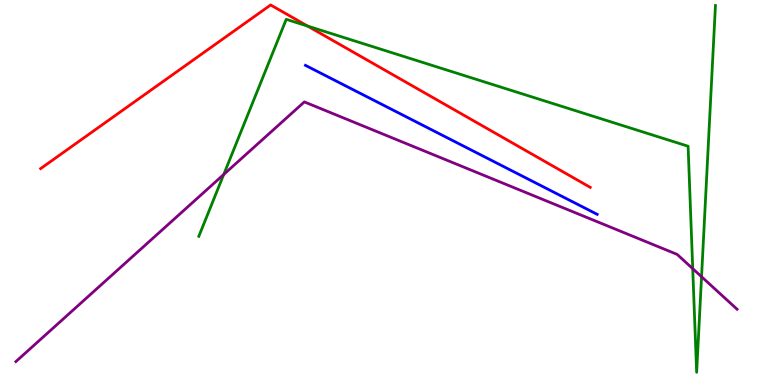[{'lines': ['blue', 'red'], 'intersections': []}, {'lines': ['green', 'red'], 'intersections': [{'x': 3.97, 'y': 9.32}]}, {'lines': ['purple', 'red'], 'intersections': []}, {'lines': ['blue', 'green'], 'intersections': []}, {'lines': ['blue', 'purple'], 'intersections': []}, {'lines': ['green', 'purple'], 'intersections': [{'x': 2.89, 'y': 5.47}, {'x': 8.94, 'y': 3.02}, {'x': 9.05, 'y': 2.81}]}]